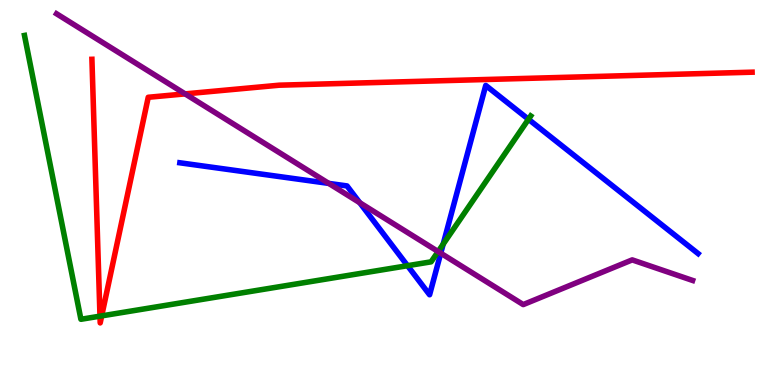[{'lines': ['blue', 'red'], 'intersections': []}, {'lines': ['green', 'red'], 'intersections': [{'x': 1.29, 'y': 1.79}, {'x': 1.31, 'y': 1.8}]}, {'lines': ['purple', 'red'], 'intersections': [{'x': 2.39, 'y': 7.56}]}, {'lines': ['blue', 'green'], 'intersections': [{'x': 5.26, 'y': 3.1}, {'x': 5.72, 'y': 3.66}, {'x': 6.82, 'y': 6.9}]}, {'lines': ['blue', 'purple'], 'intersections': [{'x': 4.24, 'y': 5.24}, {'x': 4.64, 'y': 4.73}, {'x': 5.69, 'y': 3.42}]}, {'lines': ['green', 'purple'], 'intersections': [{'x': 5.65, 'y': 3.47}]}]